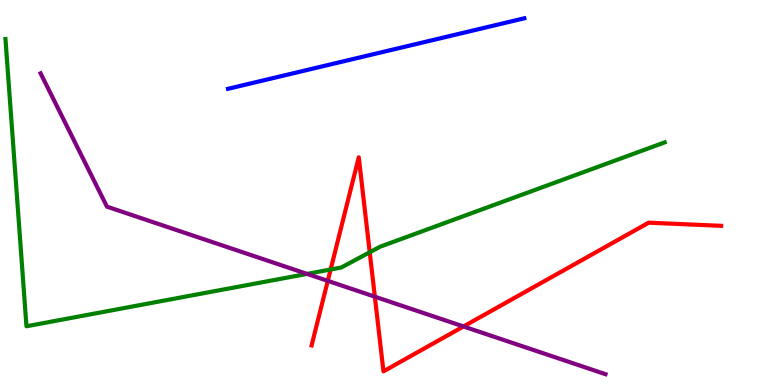[{'lines': ['blue', 'red'], 'intersections': []}, {'lines': ['green', 'red'], 'intersections': [{'x': 4.27, 'y': 3.0}, {'x': 4.77, 'y': 3.45}]}, {'lines': ['purple', 'red'], 'intersections': [{'x': 4.23, 'y': 2.7}, {'x': 4.84, 'y': 2.29}, {'x': 5.98, 'y': 1.52}]}, {'lines': ['blue', 'green'], 'intersections': []}, {'lines': ['blue', 'purple'], 'intersections': []}, {'lines': ['green', 'purple'], 'intersections': [{'x': 3.96, 'y': 2.89}]}]